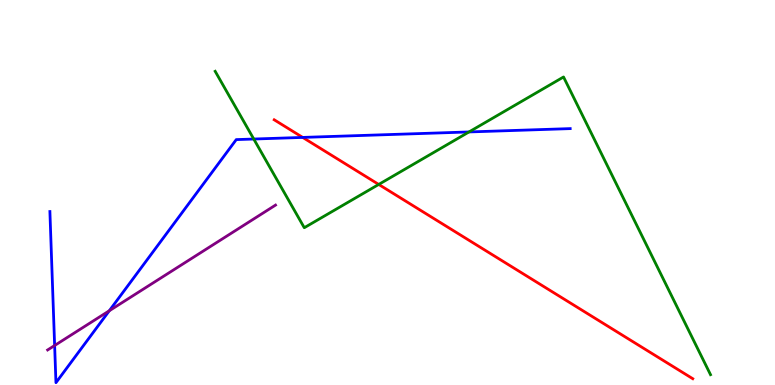[{'lines': ['blue', 'red'], 'intersections': [{'x': 3.91, 'y': 6.43}]}, {'lines': ['green', 'red'], 'intersections': [{'x': 4.89, 'y': 5.21}]}, {'lines': ['purple', 'red'], 'intersections': []}, {'lines': ['blue', 'green'], 'intersections': [{'x': 3.27, 'y': 6.39}, {'x': 6.05, 'y': 6.57}]}, {'lines': ['blue', 'purple'], 'intersections': [{'x': 0.705, 'y': 1.03}, {'x': 1.41, 'y': 1.93}]}, {'lines': ['green', 'purple'], 'intersections': []}]